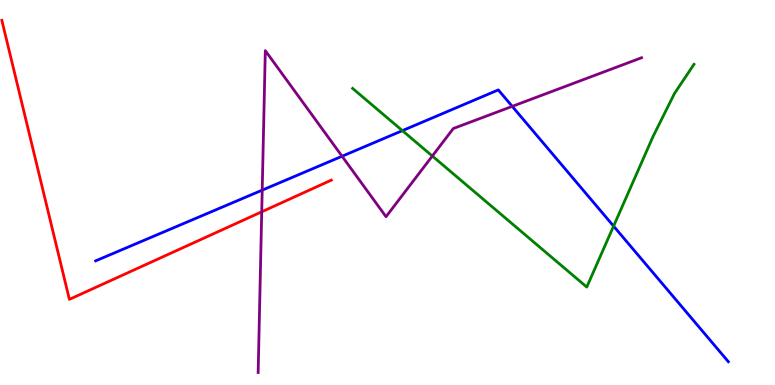[{'lines': ['blue', 'red'], 'intersections': []}, {'lines': ['green', 'red'], 'intersections': []}, {'lines': ['purple', 'red'], 'intersections': [{'x': 3.38, 'y': 4.5}]}, {'lines': ['blue', 'green'], 'intersections': [{'x': 5.19, 'y': 6.61}, {'x': 7.92, 'y': 4.13}]}, {'lines': ['blue', 'purple'], 'intersections': [{'x': 3.38, 'y': 5.06}, {'x': 4.41, 'y': 5.94}, {'x': 6.61, 'y': 7.24}]}, {'lines': ['green', 'purple'], 'intersections': [{'x': 5.58, 'y': 5.95}]}]